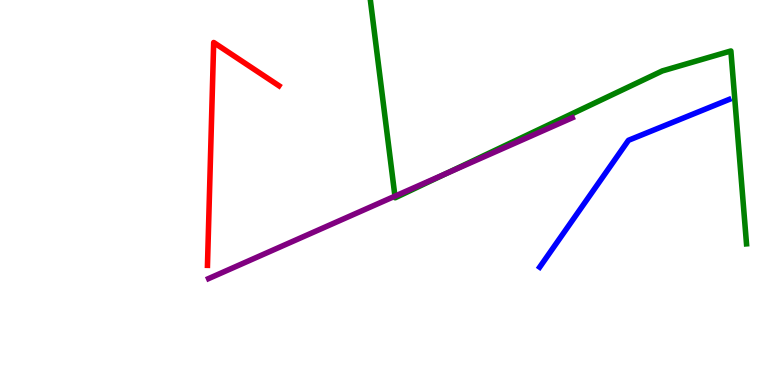[{'lines': ['blue', 'red'], 'intersections': []}, {'lines': ['green', 'red'], 'intersections': []}, {'lines': ['purple', 'red'], 'intersections': []}, {'lines': ['blue', 'green'], 'intersections': []}, {'lines': ['blue', 'purple'], 'intersections': []}, {'lines': ['green', 'purple'], 'intersections': [{'x': 5.1, 'y': 4.9}, {'x': 5.76, 'y': 5.5}]}]